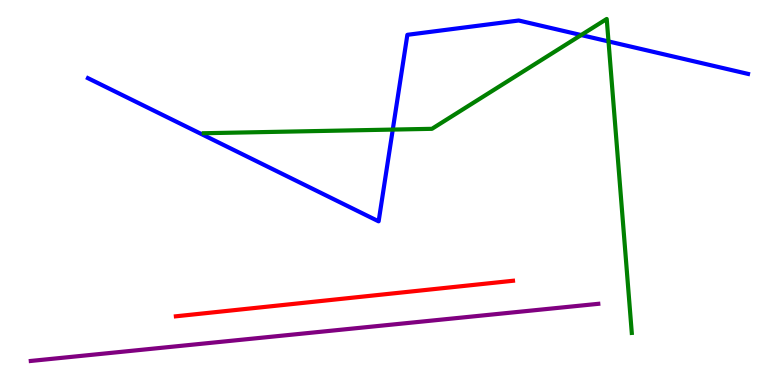[{'lines': ['blue', 'red'], 'intersections': []}, {'lines': ['green', 'red'], 'intersections': []}, {'lines': ['purple', 'red'], 'intersections': []}, {'lines': ['blue', 'green'], 'intersections': [{'x': 5.07, 'y': 6.63}, {'x': 7.5, 'y': 9.09}, {'x': 7.85, 'y': 8.92}]}, {'lines': ['blue', 'purple'], 'intersections': []}, {'lines': ['green', 'purple'], 'intersections': []}]